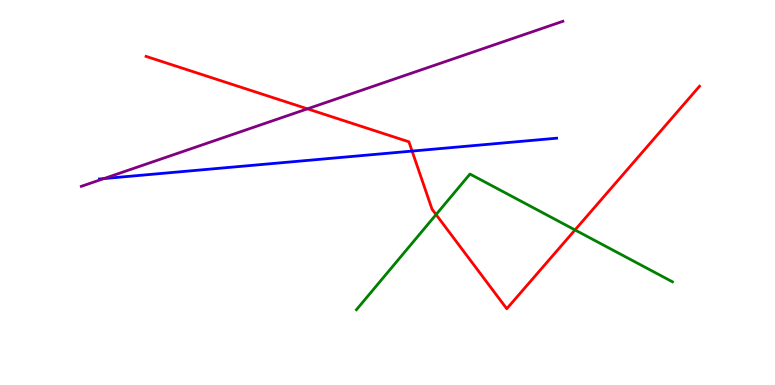[{'lines': ['blue', 'red'], 'intersections': [{'x': 5.32, 'y': 6.08}]}, {'lines': ['green', 'red'], 'intersections': [{'x': 5.63, 'y': 4.43}, {'x': 7.42, 'y': 4.03}]}, {'lines': ['purple', 'red'], 'intersections': [{'x': 3.97, 'y': 7.17}]}, {'lines': ['blue', 'green'], 'intersections': []}, {'lines': ['blue', 'purple'], 'intersections': [{'x': 1.34, 'y': 5.36}]}, {'lines': ['green', 'purple'], 'intersections': []}]